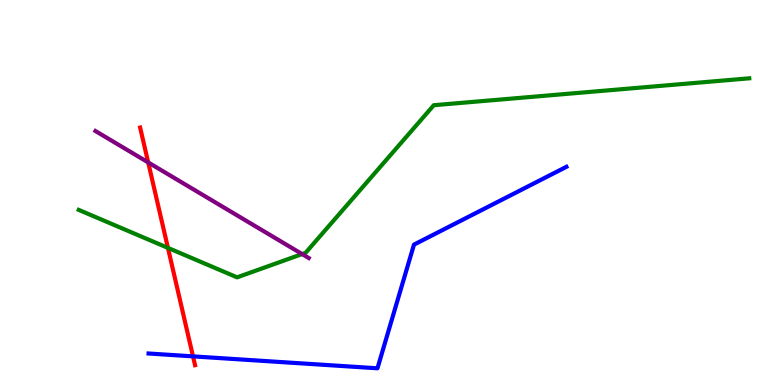[{'lines': ['blue', 'red'], 'intersections': [{'x': 2.49, 'y': 0.744}]}, {'lines': ['green', 'red'], 'intersections': [{'x': 2.17, 'y': 3.56}]}, {'lines': ['purple', 'red'], 'intersections': [{'x': 1.91, 'y': 5.78}]}, {'lines': ['blue', 'green'], 'intersections': []}, {'lines': ['blue', 'purple'], 'intersections': []}, {'lines': ['green', 'purple'], 'intersections': [{'x': 3.9, 'y': 3.4}]}]